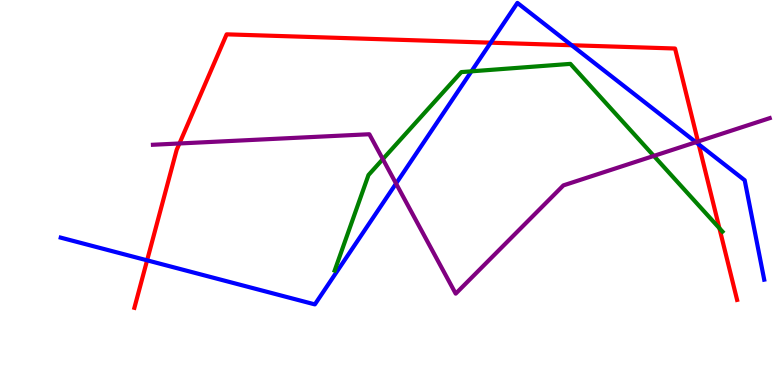[{'lines': ['blue', 'red'], 'intersections': [{'x': 1.9, 'y': 3.24}, {'x': 6.33, 'y': 8.89}, {'x': 7.38, 'y': 8.82}, {'x': 9.02, 'y': 6.25}]}, {'lines': ['green', 'red'], 'intersections': [{'x': 9.28, 'y': 4.07}]}, {'lines': ['purple', 'red'], 'intersections': [{'x': 2.32, 'y': 6.27}, {'x': 9.01, 'y': 6.32}]}, {'lines': ['blue', 'green'], 'intersections': [{'x': 6.08, 'y': 8.15}]}, {'lines': ['blue', 'purple'], 'intersections': [{'x': 5.11, 'y': 5.23}, {'x': 8.98, 'y': 6.31}]}, {'lines': ['green', 'purple'], 'intersections': [{'x': 4.94, 'y': 5.87}, {'x': 8.44, 'y': 5.95}]}]